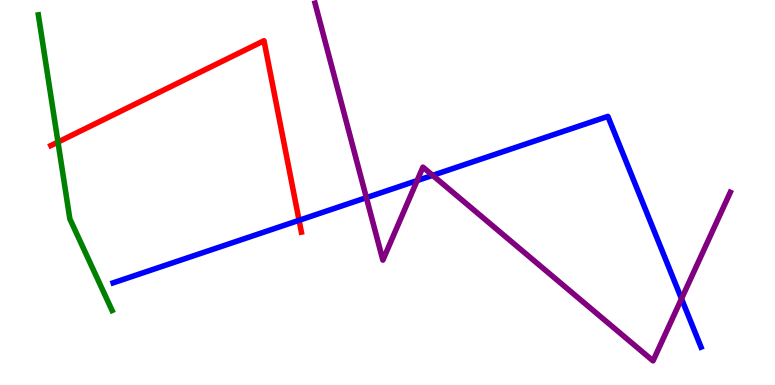[{'lines': ['blue', 'red'], 'intersections': [{'x': 3.86, 'y': 4.28}]}, {'lines': ['green', 'red'], 'intersections': [{'x': 0.748, 'y': 6.31}]}, {'lines': ['purple', 'red'], 'intersections': []}, {'lines': ['blue', 'green'], 'intersections': []}, {'lines': ['blue', 'purple'], 'intersections': [{'x': 4.73, 'y': 4.87}, {'x': 5.38, 'y': 5.31}, {'x': 5.58, 'y': 5.45}, {'x': 8.79, 'y': 2.24}]}, {'lines': ['green', 'purple'], 'intersections': []}]